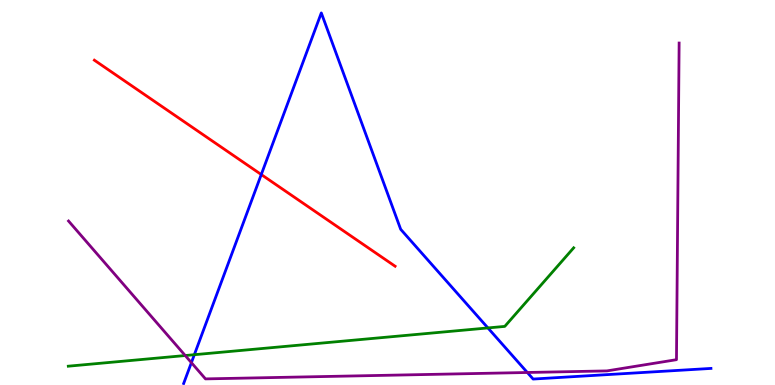[{'lines': ['blue', 'red'], 'intersections': [{'x': 3.37, 'y': 5.47}]}, {'lines': ['green', 'red'], 'intersections': []}, {'lines': ['purple', 'red'], 'intersections': []}, {'lines': ['blue', 'green'], 'intersections': [{'x': 2.51, 'y': 0.787}, {'x': 6.3, 'y': 1.48}]}, {'lines': ['blue', 'purple'], 'intersections': [{'x': 2.47, 'y': 0.581}, {'x': 6.8, 'y': 0.325}]}, {'lines': ['green', 'purple'], 'intersections': [{'x': 2.39, 'y': 0.765}]}]